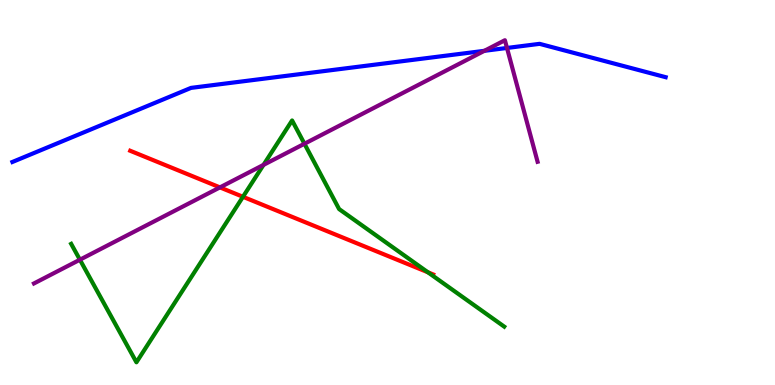[{'lines': ['blue', 'red'], 'intersections': []}, {'lines': ['green', 'red'], 'intersections': [{'x': 3.14, 'y': 4.89}, {'x': 5.52, 'y': 2.93}]}, {'lines': ['purple', 'red'], 'intersections': [{'x': 2.84, 'y': 5.13}]}, {'lines': ['blue', 'green'], 'intersections': []}, {'lines': ['blue', 'purple'], 'intersections': [{'x': 6.25, 'y': 8.68}, {'x': 6.54, 'y': 8.75}]}, {'lines': ['green', 'purple'], 'intersections': [{'x': 1.03, 'y': 3.25}, {'x': 3.4, 'y': 5.72}, {'x': 3.93, 'y': 6.27}]}]